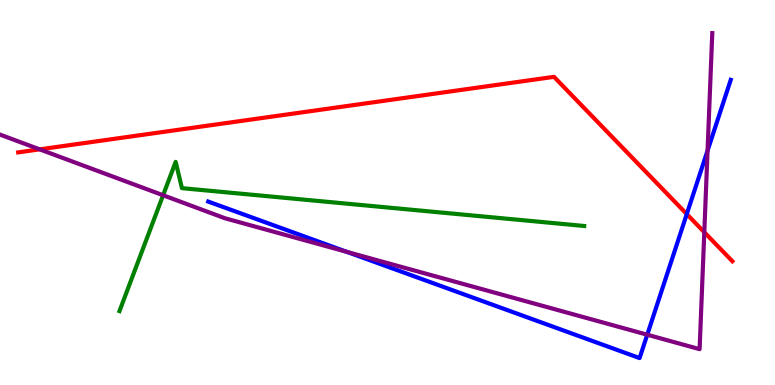[{'lines': ['blue', 'red'], 'intersections': [{'x': 8.86, 'y': 4.44}]}, {'lines': ['green', 'red'], 'intersections': []}, {'lines': ['purple', 'red'], 'intersections': [{'x': 0.512, 'y': 6.12}, {'x': 9.09, 'y': 3.97}]}, {'lines': ['blue', 'green'], 'intersections': []}, {'lines': ['blue', 'purple'], 'intersections': [{'x': 4.48, 'y': 3.46}, {'x': 8.35, 'y': 1.31}, {'x': 9.13, 'y': 6.09}]}, {'lines': ['green', 'purple'], 'intersections': [{'x': 2.1, 'y': 4.93}]}]